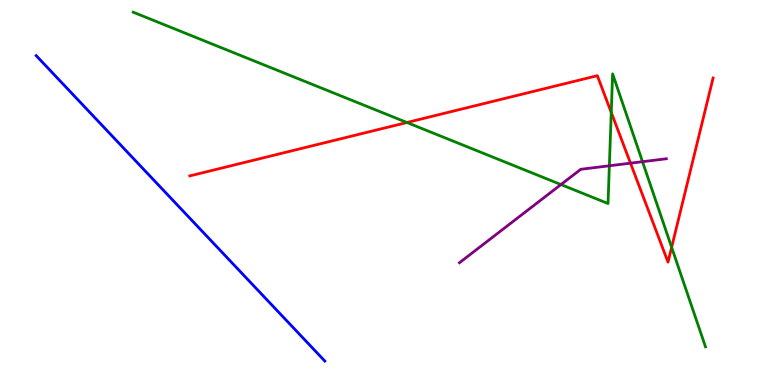[{'lines': ['blue', 'red'], 'intersections': []}, {'lines': ['green', 'red'], 'intersections': [{'x': 5.25, 'y': 6.82}, {'x': 7.89, 'y': 7.08}, {'x': 8.67, 'y': 3.58}]}, {'lines': ['purple', 'red'], 'intersections': [{'x': 8.14, 'y': 5.76}]}, {'lines': ['blue', 'green'], 'intersections': []}, {'lines': ['blue', 'purple'], 'intersections': []}, {'lines': ['green', 'purple'], 'intersections': [{'x': 7.24, 'y': 5.21}, {'x': 7.86, 'y': 5.69}, {'x': 8.29, 'y': 5.8}]}]